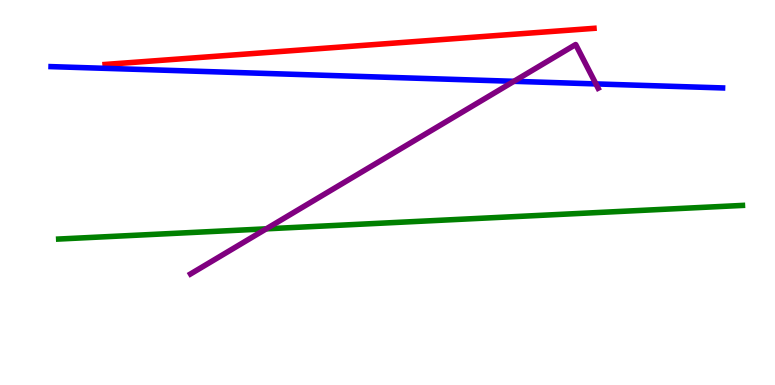[{'lines': ['blue', 'red'], 'intersections': []}, {'lines': ['green', 'red'], 'intersections': []}, {'lines': ['purple', 'red'], 'intersections': []}, {'lines': ['blue', 'green'], 'intersections': []}, {'lines': ['blue', 'purple'], 'intersections': [{'x': 6.63, 'y': 7.89}, {'x': 7.69, 'y': 7.82}]}, {'lines': ['green', 'purple'], 'intersections': [{'x': 3.44, 'y': 4.06}]}]